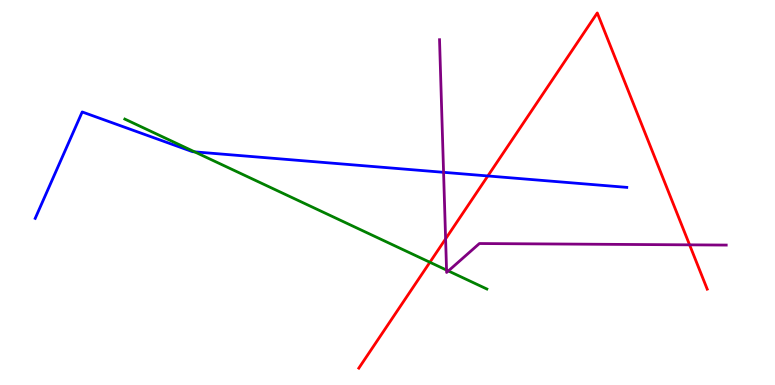[{'lines': ['blue', 'red'], 'intersections': [{'x': 6.29, 'y': 5.43}]}, {'lines': ['green', 'red'], 'intersections': [{'x': 5.55, 'y': 3.19}]}, {'lines': ['purple', 'red'], 'intersections': [{'x': 5.75, 'y': 3.8}, {'x': 8.9, 'y': 3.64}]}, {'lines': ['blue', 'green'], 'intersections': [{'x': 2.51, 'y': 6.06}]}, {'lines': ['blue', 'purple'], 'intersections': [{'x': 5.72, 'y': 5.52}]}, {'lines': ['green', 'purple'], 'intersections': [{'x': 5.76, 'y': 2.98}, {'x': 5.79, 'y': 2.96}]}]